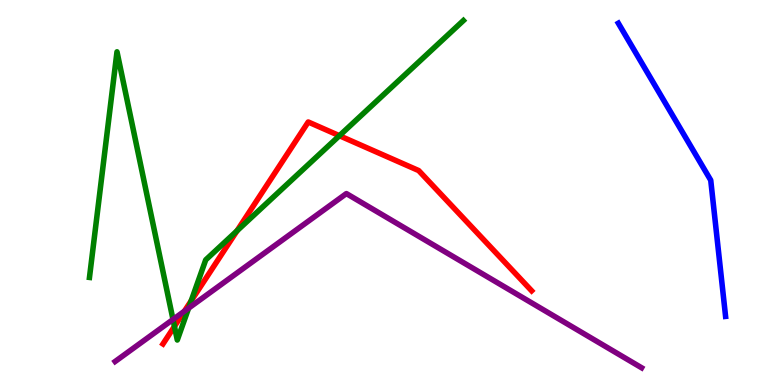[{'lines': ['blue', 'red'], 'intersections': []}, {'lines': ['green', 'red'], 'intersections': [{'x': 2.25, 'y': 1.52}, {'x': 2.47, 'y': 2.19}, {'x': 3.06, 'y': 4.0}, {'x': 4.38, 'y': 6.48}]}, {'lines': ['purple', 'red'], 'intersections': [{'x': 2.38, 'y': 1.92}]}, {'lines': ['blue', 'green'], 'intersections': []}, {'lines': ['blue', 'purple'], 'intersections': []}, {'lines': ['green', 'purple'], 'intersections': [{'x': 2.23, 'y': 1.7}, {'x': 2.43, 'y': 2.0}]}]